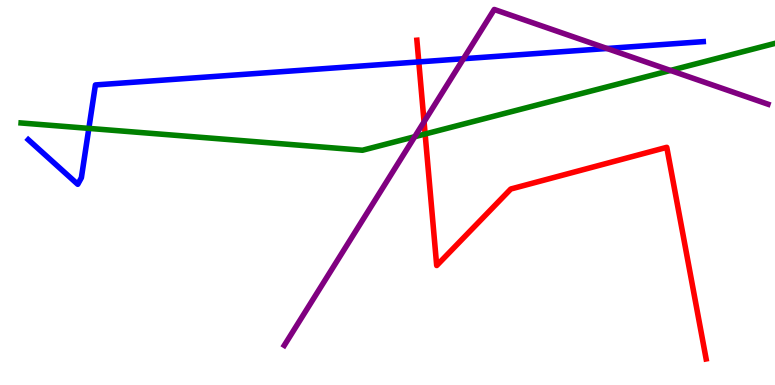[{'lines': ['blue', 'red'], 'intersections': [{'x': 5.4, 'y': 8.39}]}, {'lines': ['green', 'red'], 'intersections': [{'x': 5.49, 'y': 6.52}]}, {'lines': ['purple', 'red'], 'intersections': [{'x': 5.47, 'y': 6.84}]}, {'lines': ['blue', 'green'], 'intersections': [{'x': 1.15, 'y': 6.67}]}, {'lines': ['blue', 'purple'], 'intersections': [{'x': 5.98, 'y': 8.47}, {'x': 7.83, 'y': 8.74}]}, {'lines': ['green', 'purple'], 'intersections': [{'x': 5.35, 'y': 6.45}, {'x': 8.65, 'y': 8.17}]}]